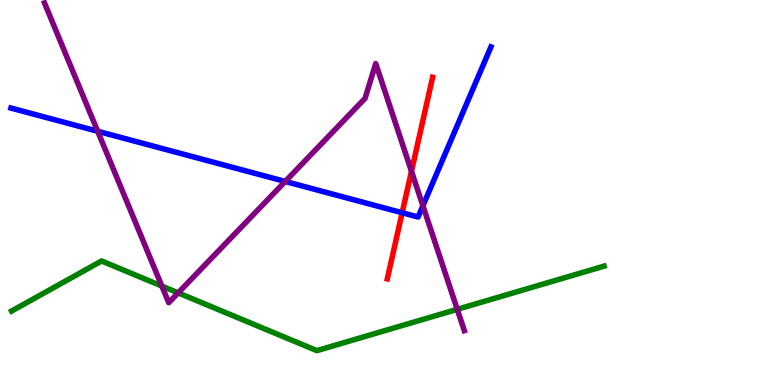[{'lines': ['blue', 'red'], 'intersections': [{'x': 5.19, 'y': 4.47}]}, {'lines': ['green', 'red'], 'intersections': []}, {'lines': ['purple', 'red'], 'intersections': [{'x': 5.31, 'y': 5.55}]}, {'lines': ['blue', 'green'], 'intersections': []}, {'lines': ['blue', 'purple'], 'intersections': [{'x': 1.26, 'y': 6.59}, {'x': 3.68, 'y': 5.29}, {'x': 5.46, 'y': 4.66}]}, {'lines': ['green', 'purple'], 'intersections': [{'x': 2.09, 'y': 2.57}, {'x': 2.3, 'y': 2.39}, {'x': 5.9, 'y': 1.97}]}]